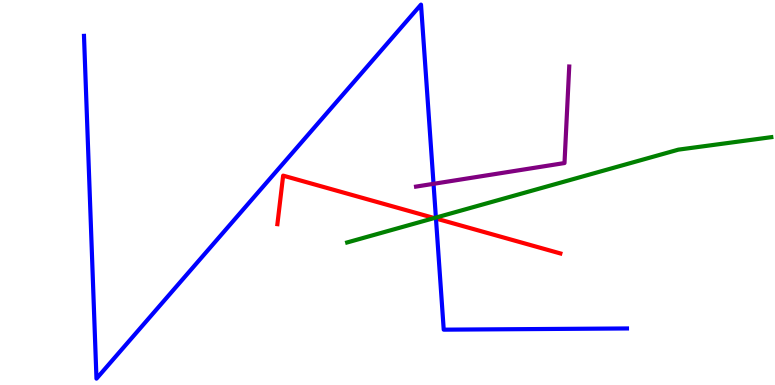[{'lines': ['blue', 'red'], 'intersections': [{'x': 5.63, 'y': 4.32}]}, {'lines': ['green', 'red'], 'intersections': [{'x': 5.6, 'y': 4.34}]}, {'lines': ['purple', 'red'], 'intersections': []}, {'lines': ['blue', 'green'], 'intersections': [{'x': 5.62, 'y': 4.35}]}, {'lines': ['blue', 'purple'], 'intersections': [{'x': 5.59, 'y': 5.23}]}, {'lines': ['green', 'purple'], 'intersections': []}]